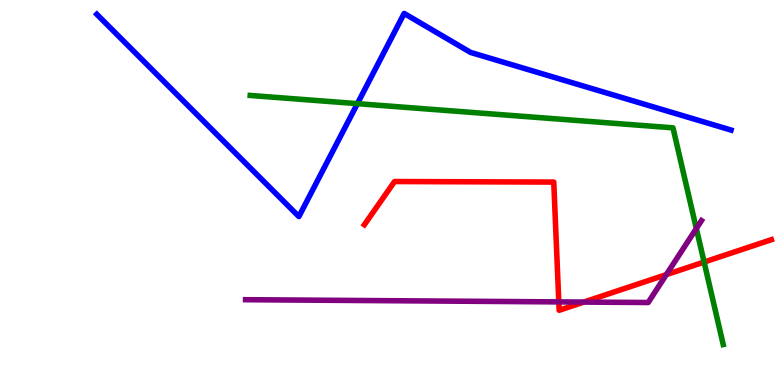[{'lines': ['blue', 'red'], 'intersections': []}, {'lines': ['green', 'red'], 'intersections': [{'x': 9.09, 'y': 3.19}]}, {'lines': ['purple', 'red'], 'intersections': [{'x': 7.21, 'y': 2.16}, {'x': 7.53, 'y': 2.15}, {'x': 8.6, 'y': 2.87}]}, {'lines': ['blue', 'green'], 'intersections': [{'x': 4.61, 'y': 7.31}]}, {'lines': ['blue', 'purple'], 'intersections': []}, {'lines': ['green', 'purple'], 'intersections': [{'x': 8.98, 'y': 4.06}]}]